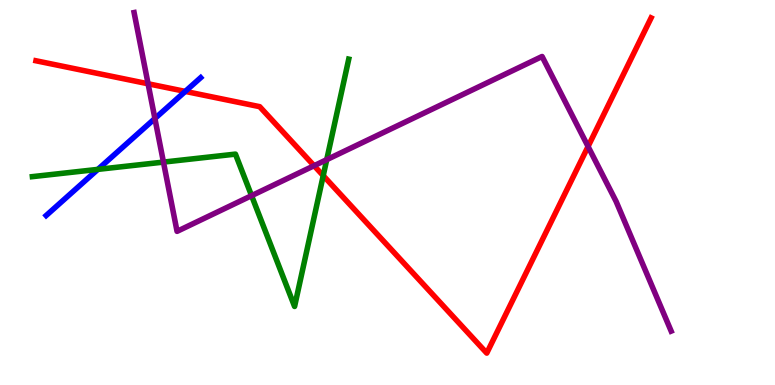[{'lines': ['blue', 'red'], 'intersections': [{'x': 2.39, 'y': 7.63}]}, {'lines': ['green', 'red'], 'intersections': [{'x': 4.17, 'y': 5.44}]}, {'lines': ['purple', 'red'], 'intersections': [{'x': 1.91, 'y': 7.82}, {'x': 4.05, 'y': 5.7}, {'x': 7.59, 'y': 6.19}]}, {'lines': ['blue', 'green'], 'intersections': [{'x': 1.26, 'y': 5.6}]}, {'lines': ['blue', 'purple'], 'intersections': [{'x': 2.0, 'y': 6.92}]}, {'lines': ['green', 'purple'], 'intersections': [{'x': 2.11, 'y': 5.79}, {'x': 3.25, 'y': 4.92}, {'x': 4.22, 'y': 5.85}]}]